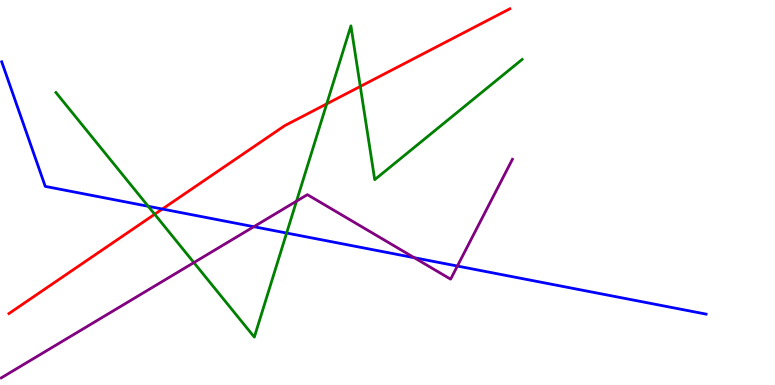[{'lines': ['blue', 'red'], 'intersections': [{'x': 2.1, 'y': 4.57}]}, {'lines': ['green', 'red'], 'intersections': [{'x': 2.0, 'y': 4.43}, {'x': 4.22, 'y': 7.3}, {'x': 4.65, 'y': 7.75}]}, {'lines': ['purple', 'red'], 'intersections': []}, {'lines': ['blue', 'green'], 'intersections': [{'x': 1.91, 'y': 4.64}, {'x': 3.7, 'y': 3.95}]}, {'lines': ['blue', 'purple'], 'intersections': [{'x': 3.28, 'y': 4.11}, {'x': 5.35, 'y': 3.31}, {'x': 5.9, 'y': 3.09}]}, {'lines': ['green', 'purple'], 'intersections': [{'x': 2.5, 'y': 3.18}, {'x': 3.83, 'y': 4.78}]}]